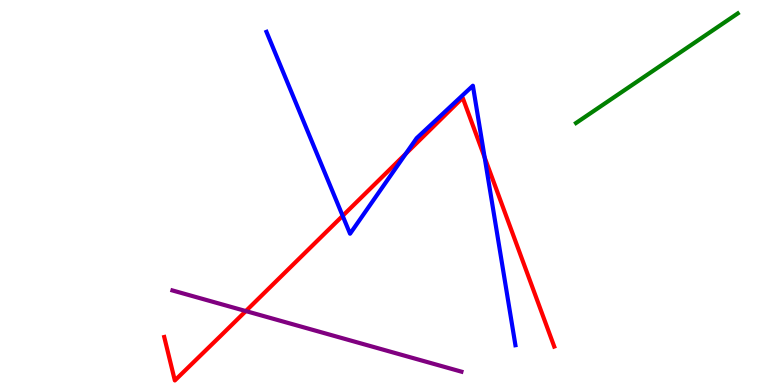[{'lines': ['blue', 'red'], 'intersections': [{'x': 4.42, 'y': 4.39}, {'x': 5.24, 'y': 6.01}, {'x': 6.25, 'y': 5.91}]}, {'lines': ['green', 'red'], 'intersections': []}, {'lines': ['purple', 'red'], 'intersections': [{'x': 3.17, 'y': 1.92}]}, {'lines': ['blue', 'green'], 'intersections': []}, {'lines': ['blue', 'purple'], 'intersections': []}, {'lines': ['green', 'purple'], 'intersections': []}]